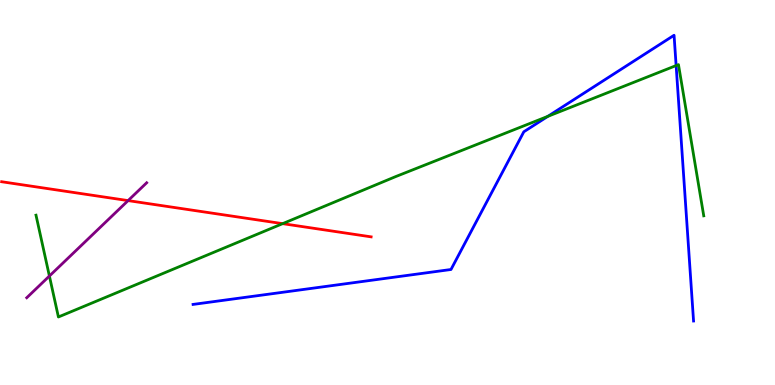[{'lines': ['blue', 'red'], 'intersections': []}, {'lines': ['green', 'red'], 'intersections': [{'x': 3.65, 'y': 4.19}]}, {'lines': ['purple', 'red'], 'intersections': [{'x': 1.65, 'y': 4.79}]}, {'lines': ['blue', 'green'], 'intersections': [{'x': 7.07, 'y': 6.98}, {'x': 8.72, 'y': 8.3}]}, {'lines': ['blue', 'purple'], 'intersections': []}, {'lines': ['green', 'purple'], 'intersections': [{'x': 0.637, 'y': 2.83}]}]